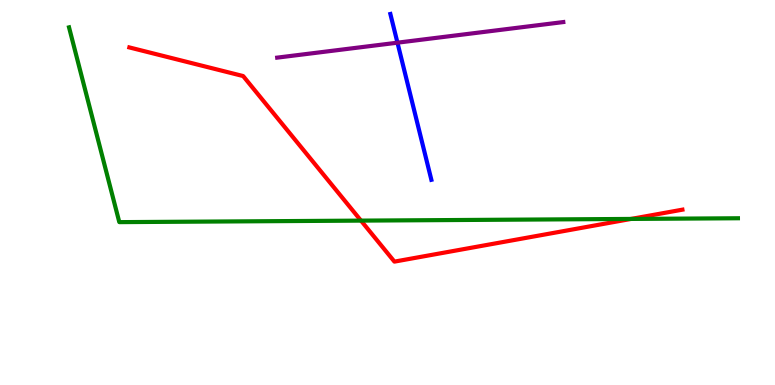[{'lines': ['blue', 'red'], 'intersections': []}, {'lines': ['green', 'red'], 'intersections': [{'x': 4.66, 'y': 4.27}, {'x': 8.14, 'y': 4.31}]}, {'lines': ['purple', 'red'], 'intersections': []}, {'lines': ['blue', 'green'], 'intersections': []}, {'lines': ['blue', 'purple'], 'intersections': [{'x': 5.13, 'y': 8.89}]}, {'lines': ['green', 'purple'], 'intersections': []}]